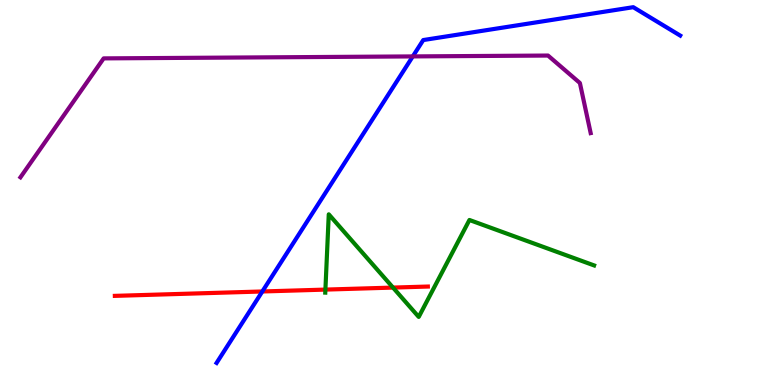[{'lines': ['blue', 'red'], 'intersections': [{'x': 3.38, 'y': 2.43}]}, {'lines': ['green', 'red'], 'intersections': [{'x': 4.2, 'y': 2.48}, {'x': 5.07, 'y': 2.53}]}, {'lines': ['purple', 'red'], 'intersections': []}, {'lines': ['blue', 'green'], 'intersections': []}, {'lines': ['blue', 'purple'], 'intersections': [{'x': 5.33, 'y': 8.53}]}, {'lines': ['green', 'purple'], 'intersections': []}]